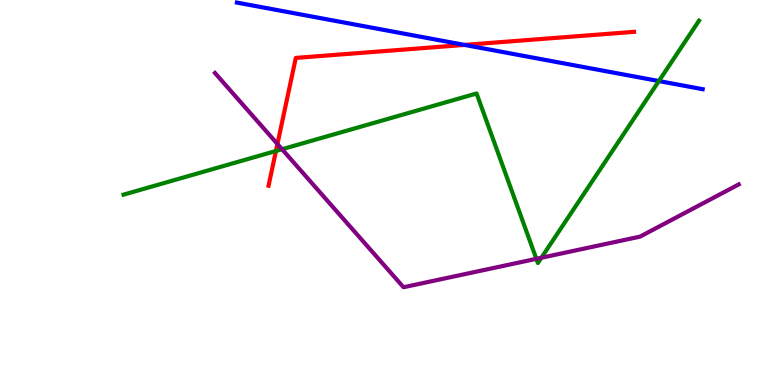[{'lines': ['blue', 'red'], 'intersections': [{'x': 5.99, 'y': 8.83}]}, {'lines': ['green', 'red'], 'intersections': [{'x': 3.56, 'y': 6.08}]}, {'lines': ['purple', 'red'], 'intersections': [{'x': 3.58, 'y': 6.26}]}, {'lines': ['blue', 'green'], 'intersections': [{'x': 8.5, 'y': 7.89}]}, {'lines': ['blue', 'purple'], 'intersections': []}, {'lines': ['green', 'purple'], 'intersections': [{'x': 3.64, 'y': 6.12}, {'x': 6.92, 'y': 3.28}, {'x': 6.99, 'y': 3.31}]}]